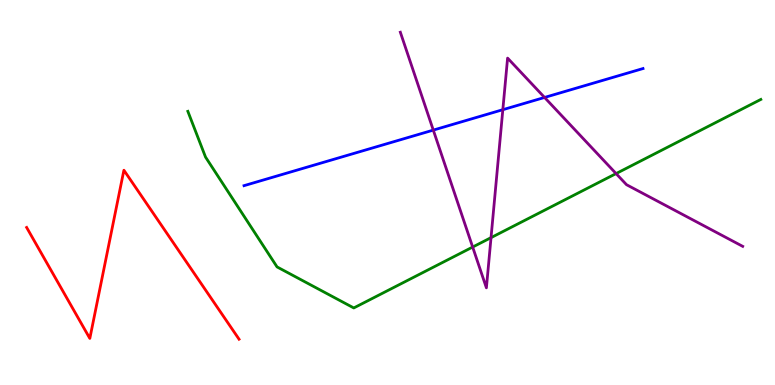[{'lines': ['blue', 'red'], 'intersections': []}, {'lines': ['green', 'red'], 'intersections': []}, {'lines': ['purple', 'red'], 'intersections': []}, {'lines': ['blue', 'green'], 'intersections': []}, {'lines': ['blue', 'purple'], 'intersections': [{'x': 5.59, 'y': 6.62}, {'x': 6.49, 'y': 7.15}, {'x': 7.03, 'y': 7.47}]}, {'lines': ['green', 'purple'], 'intersections': [{'x': 6.1, 'y': 3.58}, {'x': 6.34, 'y': 3.83}, {'x': 7.95, 'y': 5.49}]}]